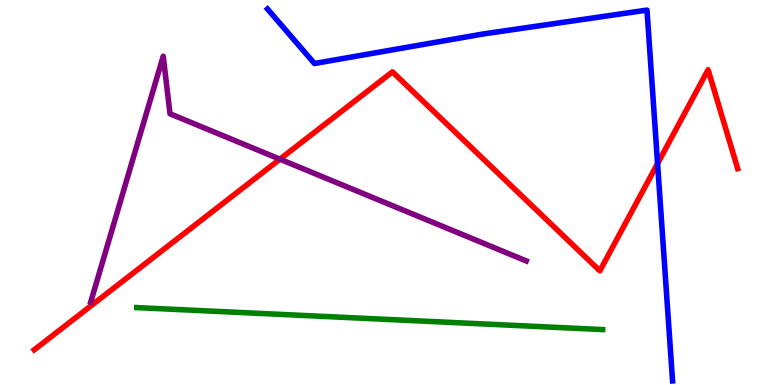[{'lines': ['blue', 'red'], 'intersections': [{'x': 8.48, 'y': 5.75}]}, {'lines': ['green', 'red'], 'intersections': []}, {'lines': ['purple', 'red'], 'intersections': [{'x': 3.61, 'y': 5.87}]}, {'lines': ['blue', 'green'], 'intersections': []}, {'lines': ['blue', 'purple'], 'intersections': []}, {'lines': ['green', 'purple'], 'intersections': []}]